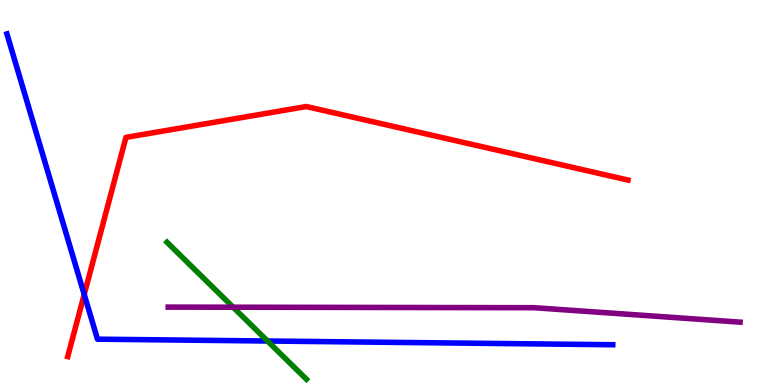[{'lines': ['blue', 'red'], 'intersections': [{'x': 1.09, 'y': 2.35}]}, {'lines': ['green', 'red'], 'intersections': []}, {'lines': ['purple', 'red'], 'intersections': []}, {'lines': ['blue', 'green'], 'intersections': [{'x': 3.45, 'y': 1.14}]}, {'lines': ['blue', 'purple'], 'intersections': []}, {'lines': ['green', 'purple'], 'intersections': [{'x': 3.01, 'y': 2.02}]}]